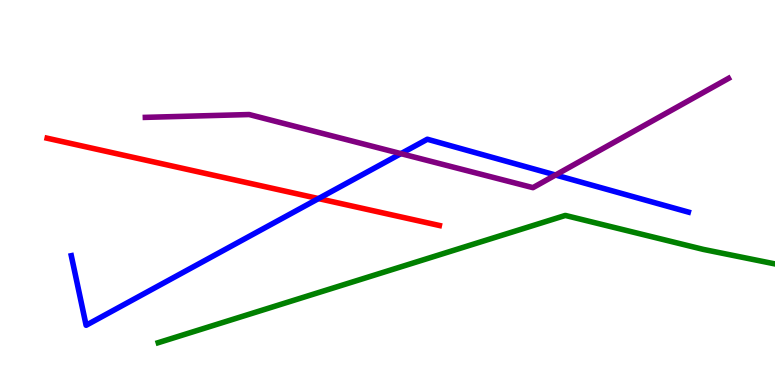[{'lines': ['blue', 'red'], 'intersections': [{'x': 4.11, 'y': 4.84}]}, {'lines': ['green', 'red'], 'intersections': []}, {'lines': ['purple', 'red'], 'intersections': []}, {'lines': ['blue', 'green'], 'intersections': []}, {'lines': ['blue', 'purple'], 'intersections': [{'x': 5.17, 'y': 6.01}, {'x': 7.17, 'y': 5.45}]}, {'lines': ['green', 'purple'], 'intersections': []}]